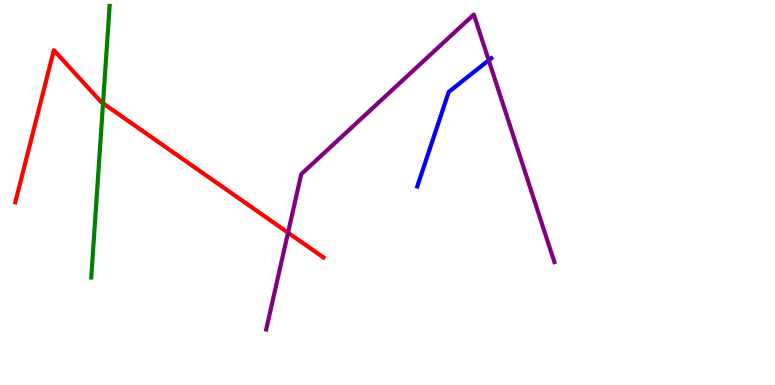[{'lines': ['blue', 'red'], 'intersections': []}, {'lines': ['green', 'red'], 'intersections': [{'x': 1.33, 'y': 7.32}]}, {'lines': ['purple', 'red'], 'intersections': [{'x': 3.72, 'y': 3.96}]}, {'lines': ['blue', 'green'], 'intersections': []}, {'lines': ['blue', 'purple'], 'intersections': [{'x': 6.31, 'y': 8.44}]}, {'lines': ['green', 'purple'], 'intersections': []}]